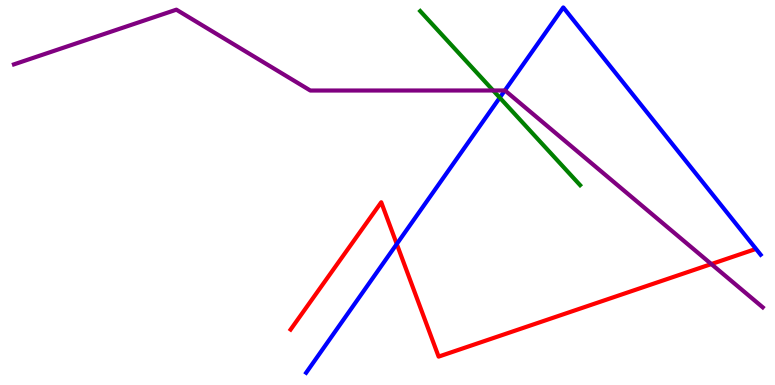[{'lines': ['blue', 'red'], 'intersections': [{'x': 5.12, 'y': 3.66}]}, {'lines': ['green', 'red'], 'intersections': []}, {'lines': ['purple', 'red'], 'intersections': [{'x': 9.18, 'y': 3.14}]}, {'lines': ['blue', 'green'], 'intersections': [{'x': 6.45, 'y': 7.46}]}, {'lines': ['blue', 'purple'], 'intersections': [{'x': 6.51, 'y': 7.65}]}, {'lines': ['green', 'purple'], 'intersections': [{'x': 6.36, 'y': 7.65}]}]